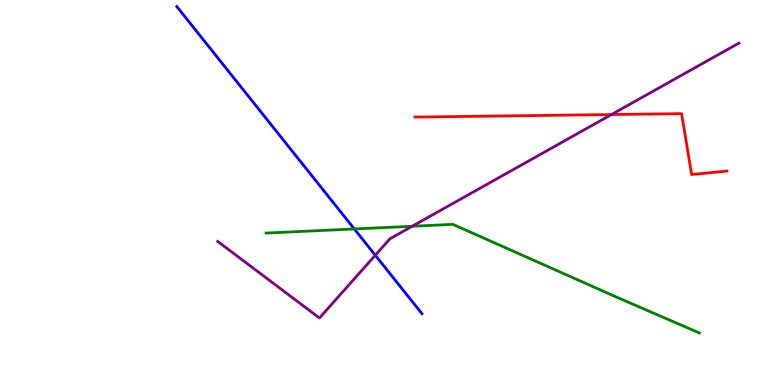[{'lines': ['blue', 'red'], 'intersections': []}, {'lines': ['green', 'red'], 'intersections': []}, {'lines': ['purple', 'red'], 'intersections': [{'x': 7.89, 'y': 7.02}]}, {'lines': ['blue', 'green'], 'intersections': [{'x': 4.57, 'y': 4.05}]}, {'lines': ['blue', 'purple'], 'intersections': [{'x': 4.84, 'y': 3.37}]}, {'lines': ['green', 'purple'], 'intersections': [{'x': 5.32, 'y': 4.12}]}]